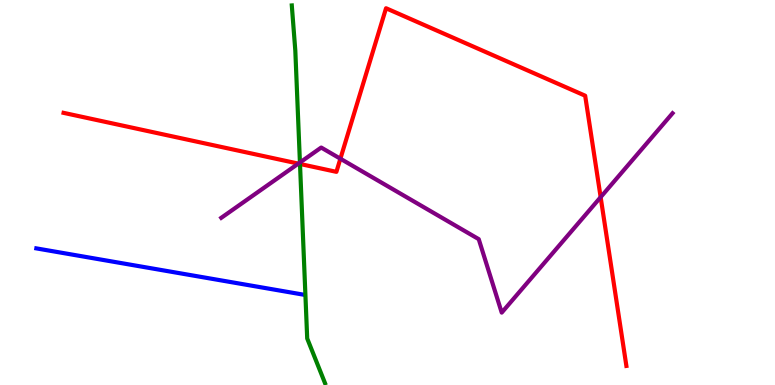[{'lines': ['blue', 'red'], 'intersections': []}, {'lines': ['green', 'red'], 'intersections': [{'x': 3.87, 'y': 5.74}]}, {'lines': ['purple', 'red'], 'intersections': [{'x': 3.85, 'y': 5.75}, {'x': 4.39, 'y': 5.88}, {'x': 7.75, 'y': 4.88}]}, {'lines': ['blue', 'green'], 'intersections': []}, {'lines': ['blue', 'purple'], 'intersections': []}, {'lines': ['green', 'purple'], 'intersections': [{'x': 3.87, 'y': 5.78}]}]